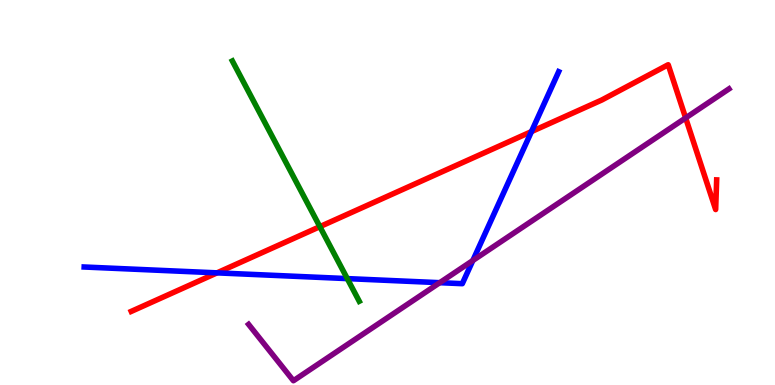[{'lines': ['blue', 'red'], 'intersections': [{'x': 2.8, 'y': 2.91}, {'x': 6.86, 'y': 6.58}]}, {'lines': ['green', 'red'], 'intersections': [{'x': 4.13, 'y': 4.11}]}, {'lines': ['purple', 'red'], 'intersections': [{'x': 8.85, 'y': 6.94}]}, {'lines': ['blue', 'green'], 'intersections': [{'x': 4.48, 'y': 2.76}]}, {'lines': ['blue', 'purple'], 'intersections': [{'x': 5.67, 'y': 2.66}, {'x': 6.1, 'y': 3.23}]}, {'lines': ['green', 'purple'], 'intersections': []}]